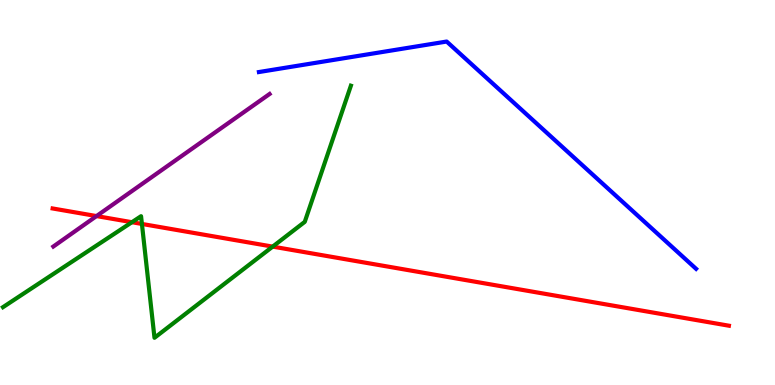[{'lines': ['blue', 'red'], 'intersections': []}, {'lines': ['green', 'red'], 'intersections': [{'x': 1.7, 'y': 4.23}, {'x': 1.83, 'y': 4.18}, {'x': 3.52, 'y': 3.59}]}, {'lines': ['purple', 'red'], 'intersections': [{'x': 1.25, 'y': 4.39}]}, {'lines': ['blue', 'green'], 'intersections': []}, {'lines': ['blue', 'purple'], 'intersections': []}, {'lines': ['green', 'purple'], 'intersections': []}]